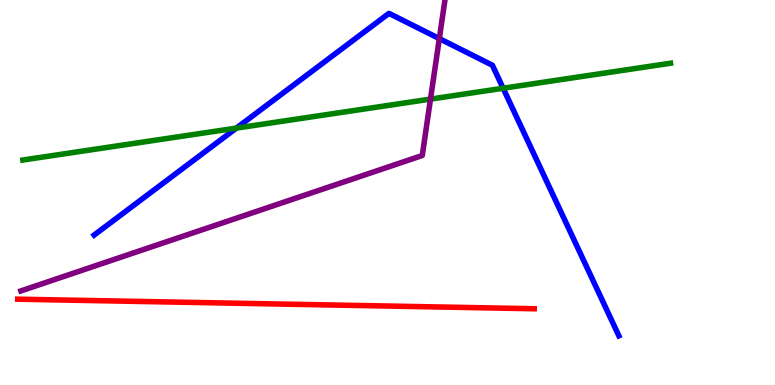[{'lines': ['blue', 'red'], 'intersections': []}, {'lines': ['green', 'red'], 'intersections': []}, {'lines': ['purple', 'red'], 'intersections': []}, {'lines': ['blue', 'green'], 'intersections': [{'x': 3.05, 'y': 6.67}, {'x': 6.49, 'y': 7.71}]}, {'lines': ['blue', 'purple'], 'intersections': [{'x': 5.67, 'y': 9.0}]}, {'lines': ['green', 'purple'], 'intersections': [{'x': 5.55, 'y': 7.43}]}]